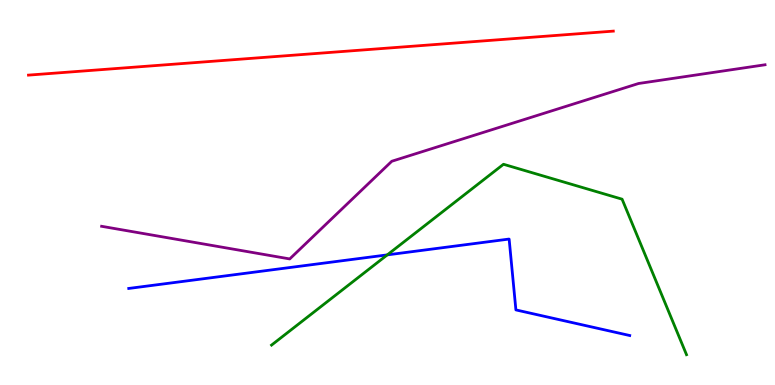[{'lines': ['blue', 'red'], 'intersections': []}, {'lines': ['green', 'red'], 'intersections': []}, {'lines': ['purple', 'red'], 'intersections': []}, {'lines': ['blue', 'green'], 'intersections': [{'x': 5.0, 'y': 3.38}]}, {'lines': ['blue', 'purple'], 'intersections': []}, {'lines': ['green', 'purple'], 'intersections': []}]